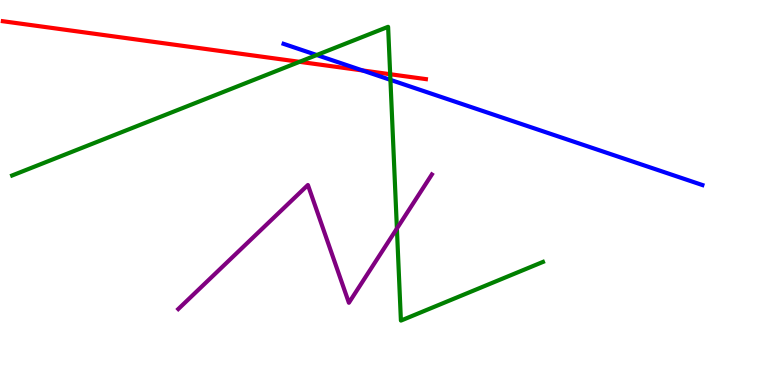[{'lines': ['blue', 'red'], 'intersections': [{'x': 4.68, 'y': 8.17}]}, {'lines': ['green', 'red'], 'intersections': [{'x': 3.87, 'y': 8.39}, {'x': 5.03, 'y': 8.07}]}, {'lines': ['purple', 'red'], 'intersections': []}, {'lines': ['blue', 'green'], 'intersections': [{'x': 4.09, 'y': 8.57}, {'x': 5.04, 'y': 7.93}]}, {'lines': ['blue', 'purple'], 'intersections': []}, {'lines': ['green', 'purple'], 'intersections': [{'x': 5.12, 'y': 4.06}]}]